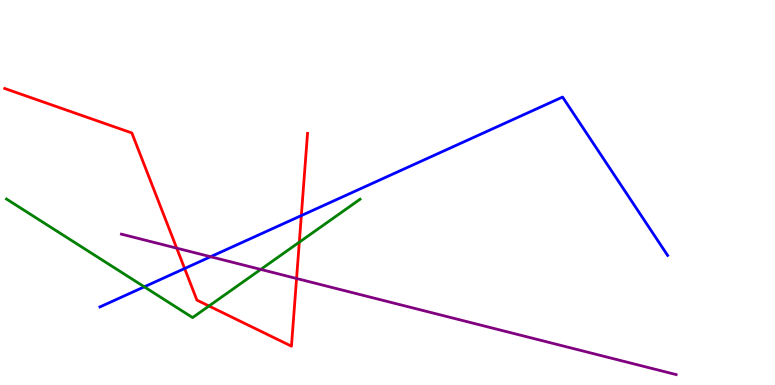[{'lines': ['blue', 'red'], 'intersections': [{'x': 2.38, 'y': 3.03}, {'x': 3.89, 'y': 4.4}]}, {'lines': ['green', 'red'], 'intersections': [{'x': 2.7, 'y': 2.05}, {'x': 3.86, 'y': 3.71}]}, {'lines': ['purple', 'red'], 'intersections': [{'x': 2.28, 'y': 3.55}, {'x': 3.83, 'y': 2.77}]}, {'lines': ['blue', 'green'], 'intersections': [{'x': 1.86, 'y': 2.55}]}, {'lines': ['blue', 'purple'], 'intersections': [{'x': 2.72, 'y': 3.33}]}, {'lines': ['green', 'purple'], 'intersections': [{'x': 3.36, 'y': 3.0}]}]